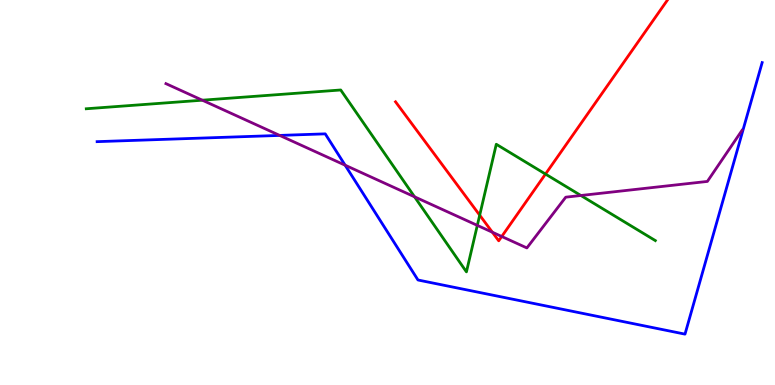[{'lines': ['blue', 'red'], 'intersections': []}, {'lines': ['green', 'red'], 'intersections': [{'x': 6.19, 'y': 4.41}, {'x': 7.04, 'y': 5.48}]}, {'lines': ['purple', 'red'], 'intersections': [{'x': 6.35, 'y': 3.97}, {'x': 6.47, 'y': 3.86}]}, {'lines': ['blue', 'green'], 'intersections': []}, {'lines': ['blue', 'purple'], 'intersections': [{'x': 3.61, 'y': 6.48}, {'x': 4.45, 'y': 5.71}]}, {'lines': ['green', 'purple'], 'intersections': [{'x': 2.61, 'y': 7.4}, {'x': 5.35, 'y': 4.89}, {'x': 6.16, 'y': 4.15}, {'x': 7.5, 'y': 4.92}]}]